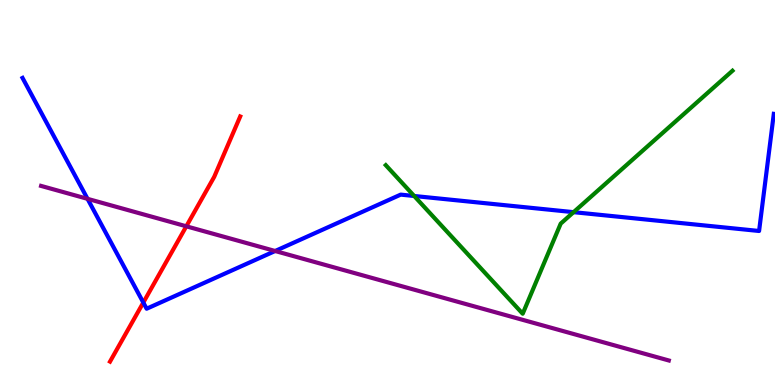[{'lines': ['blue', 'red'], 'intersections': [{'x': 1.85, 'y': 2.14}]}, {'lines': ['green', 'red'], 'intersections': []}, {'lines': ['purple', 'red'], 'intersections': [{'x': 2.4, 'y': 4.12}]}, {'lines': ['blue', 'green'], 'intersections': [{'x': 5.34, 'y': 4.91}, {'x': 7.4, 'y': 4.49}]}, {'lines': ['blue', 'purple'], 'intersections': [{'x': 1.13, 'y': 4.84}, {'x': 3.55, 'y': 3.48}]}, {'lines': ['green', 'purple'], 'intersections': []}]